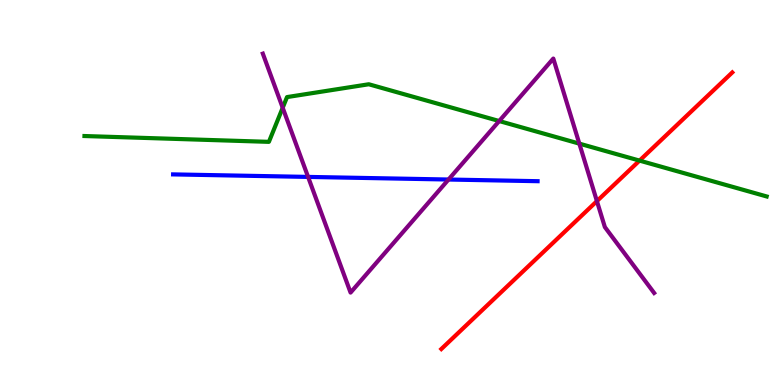[{'lines': ['blue', 'red'], 'intersections': []}, {'lines': ['green', 'red'], 'intersections': [{'x': 8.25, 'y': 5.83}]}, {'lines': ['purple', 'red'], 'intersections': [{'x': 7.7, 'y': 4.78}]}, {'lines': ['blue', 'green'], 'intersections': []}, {'lines': ['blue', 'purple'], 'intersections': [{'x': 3.98, 'y': 5.4}, {'x': 5.79, 'y': 5.34}]}, {'lines': ['green', 'purple'], 'intersections': [{'x': 3.65, 'y': 7.2}, {'x': 6.44, 'y': 6.86}, {'x': 7.48, 'y': 6.27}]}]